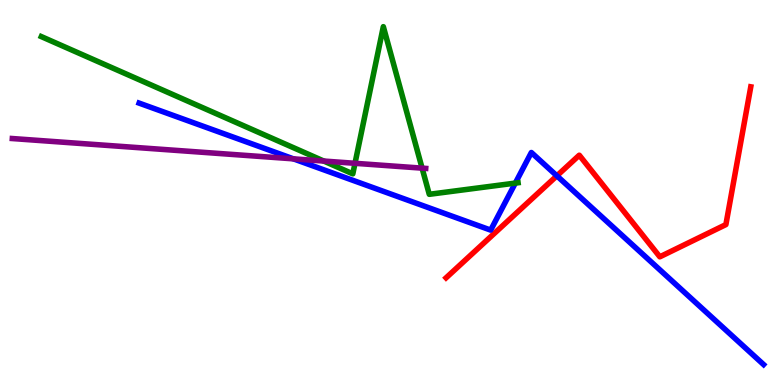[{'lines': ['blue', 'red'], 'intersections': [{'x': 7.19, 'y': 5.43}]}, {'lines': ['green', 'red'], 'intersections': []}, {'lines': ['purple', 'red'], 'intersections': []}, {'lines': ['blue', 'green'], 'intersections': [{'x': 6.65, 'y': 5.24}]}, {'lines': ['blue', 'purple'], 'intersections': [{'x': 3.79, 'y': 5.87}]}, {'lines': ['green', 'purple'], 'intersections': [{'x': 4.18, 'y': 5.82}, {'x': 4.58, 'y': 5.76}, {'x': 5.45, 'y': 5.63}]}]